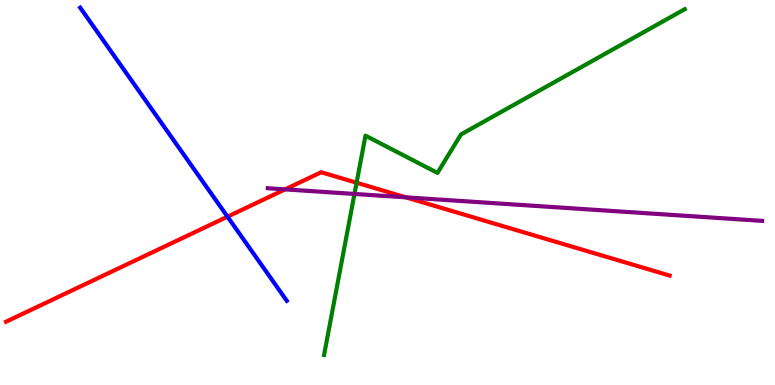[{'lines': ['blue', 'red'], 'intersections': [{'x': 2.94, 'y': 4.37}]}, {'lines': ['green', 'red'], 'intersections': [{'x': 4.6, 'y': 5.25}]}, {'lines': ['purple', 'red'], 'intersections': [{'x': 3.68, 'y': 5.08}, {'x': 5.24, 'y': 4.87}]}, {'lines': ['blue', 'green'], 'intersections': []}, {'lines': ['blue', 'purple'], 'intersections': []}, {'lines': ['green', 'purple'], 'intersections': [{'x': 4.57, 'y': 4.96}]}]